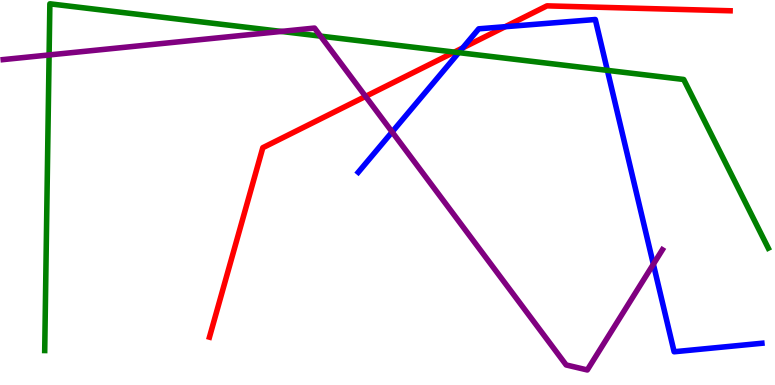[{'lines': ['blue', 'red'], 'intersections': [{'x': 5.97, 'y': 8.76}, {'x': 6.52, 'y': 9.31}]}, {'lines': ['green', 'red'], 'intersections': [{'x': 5.86, 'y': 8.65}]}, {'lines': ['purple', 'red'], 'intersections': [{'x': 4.72, 'y': 7.5}]}, {'lines': ['blue', 'green'], 'intersections': [{'x': 5.92, 'y': 8.63}, {'x': 7.84, 'y': 8.17}]}, {'lines': ['blue', 'purple'], 'intersections': [{'x': 5.06, 'y': 6.57}, {'x': 8.43, 'y': 3.14}]}, {'lines': ['green', 'purple'], 'intersections': [{'x': 0.634, 'y': 8.57}, {'x': 3.63, 'y': 9.18}, {'x': 4.14, 'y': 9.06}]}]